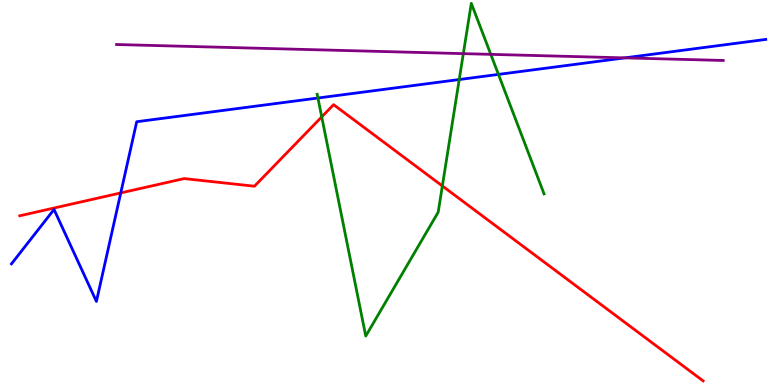[{'lines': ['blue', 'red'], 'intersections': [{'x': 1.56, 'y': 4.99}]}, {'lines': ['green', 'red'], 'intersections': [{'x': 4.15, 'y': 6.96}, {'x': 5.71, 'y': 5.17}]}, {'lines': ['purple', 'red'], 'intersections': []}, {'lines': ['blue', 'green'], 'intersections': [{'x': 4.1, 'y': 7.45}, {'x': 5.93, 'y': 7.93}, {'x': 6.43, 'y': 8.07}]}, {'lines': ['blue', 'purple'], 'intersections': [{'x': 8.06, 'y': 8.5}]}, {'lines': ['green', 'purple'], 'intersections': [{'x': 5.98, 'y': 8.61}, {'x': 6.33, 'y': 8.59}]}]